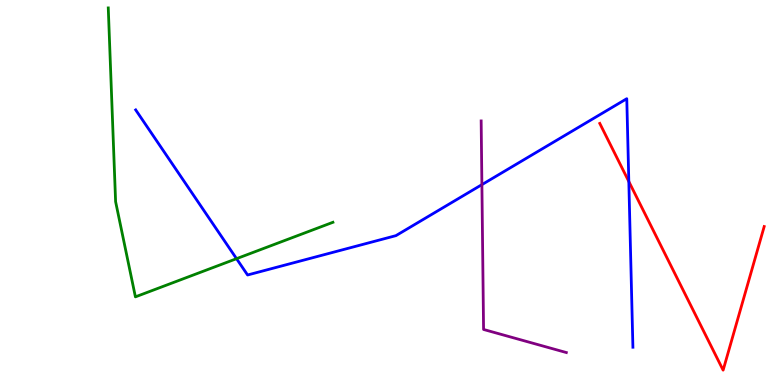[{'lines': ['blue', 'red'], 'intersections': [{'x': 8.11, 'y': 5.29}]}, {'lines': ['green', 'red'], 'intersections': []}, {'lines': ['purple', 'red'], 'intersections': []}, {'lines': ['blue', 'green'], 'intersections': [{'x': 3.05, 'y': 3.28}]}, {'lines': ['blue', 'purple'], 'intersections': [{'x': 6.22, 'y': 5.2}]}, {'lines': ['green', 'purple'], 'intersections': []}]